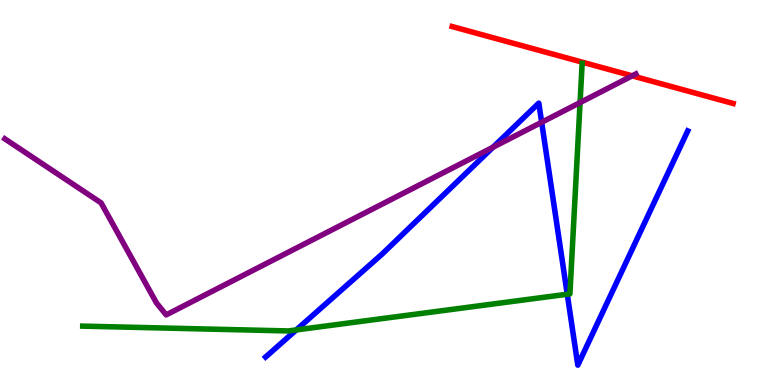[{'lines': ['blue', 'red'], 'intersections': []}, {'lines': ['green', 'red'], 'intersections': []}, {'lines': ['purple', 'red'], 'intersections': [{'x': 8.16, 'y': 8.03}]}, {'lines': ['blue', 'green'], 'intersections': [{'x': 3.82, 'y': 1.43}, {'x': 7.32, 'y': 2.36}]}, {'lines': ['blue', 'purple'], 'intersections': [{'x': 6.36, 'y': 6.18}, {'x': 6.99, 'y': 6.82}]}, {'lines': ['green', 'purple'], 'intersections': [{'x': 7.48, 'y': 7.34}]}]